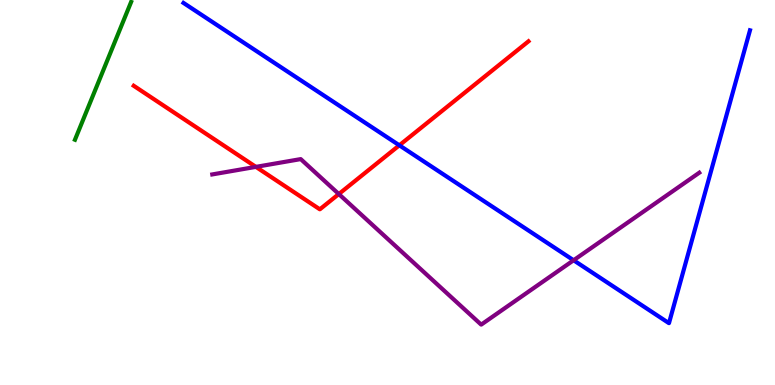[{'lines': ['blue', 'red'], 'intersections': [{'x': 5.15, 'y': 6.23}]}, {'lines': ['green', 'red'], 'intersections': []}, {'lines': ['purple', 'red'], 'intersections': [{'x': 3.3, 'y': 5.67}, {'x': 4.37, 'y': 4.96}]}, {'lines': ['blue', 'green'], 'intersections': []}, {'lines': ['blue', 'purple'], 'intersections': [{'x': 7.4, 'y': 3.24}]}, {'lines': ['green', 'purple'], 'intersections': []}]